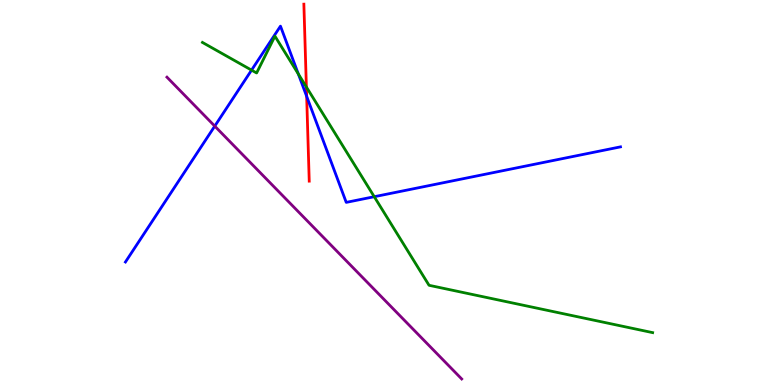[{'lines': ['blue', 'red'], 'intersections': [{'x': 3.96, 'y': 7.5}]}, {'lines': ['green', 'red'], 'intersections': [{'x': 3.95, 'y': 7.74}]}, {'lines': ['purple', 'red'], 'intersections': []}, {'lines': ['blue', 'green'], 'intersections': [{'x': 3.25, 'y': 8.18}, {'x': 3.85, 'y': 8.08}, {'x': 4.83, 'y': 4.89}]}, {'lines': ['blue', 'purple'], 'intersections': [{'x': 2.77, 'y': 6.72}]}, {'lines': ['green', 'purple'], 'intersections': []}]